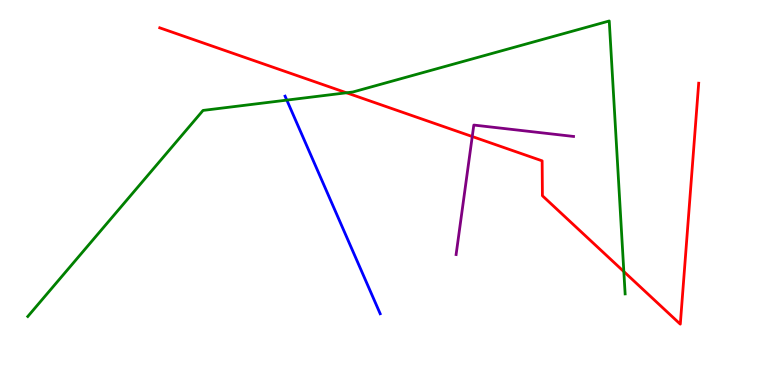[{'lines': ['blue', 'red'], 'intersections': []}, {'lines': ['green', 'red'], 'intersections': [{'x': 4.47, 'y': 7.59}, {'x': 8.05, 'y': 2.95}]}, {'lines': ['purple', 'red'], 'intersections': [{'x': 6.09, 'y': 6.45}]}, {'lines': ['blue', 'green'], 'intersections': [{'x': 3.7, 'y': 7.4}]}, {'lines': ['blue', 'purple'], 'intersections': []}, {'lines': ['green', 'purple'], 'intersections': []}]